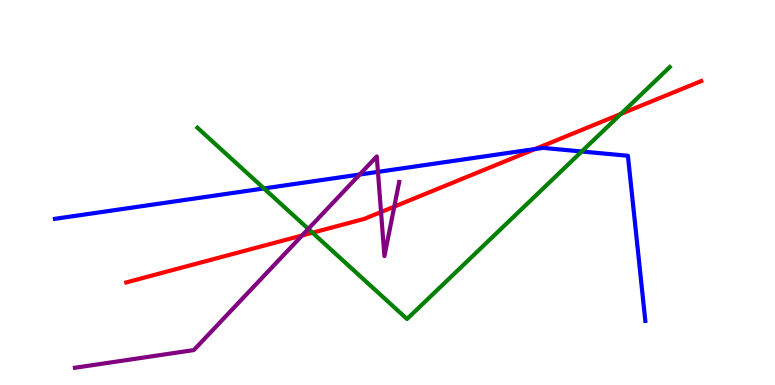[{'lines': ['blue', 'red'], 'intersections': [{'x': 6.9, 'y': 6.13}]}, {'lines': ['green', 'red'], 'intersections': [{'x': 4.03, 'y': 3.96}, {'x': 8.01, 'y': 7.04}]}, {'lines': ['purple', 'red'], 'intersections': [{'x': 3.9, 'y': 3.88}, {'x': 4.92, 'y': 4.49}, {'x': 5.09, 'y': 4.63}]}, {'lines': ['blue', 'green'], 'intersections': [{'x': 3.41, 'y': 5.11}, {'x': 7.51, 'y': 6.07}]}, {'lines': ['blue', 'purple'], 'intersections': [{'x': 4.64, 'y': 5.47}, {'x': 4.88, 'y': 5.54}]}, {'lines': ['green', 'purple'], 'intersections': [{'x': 3.98, 'y': 4.05}]}]